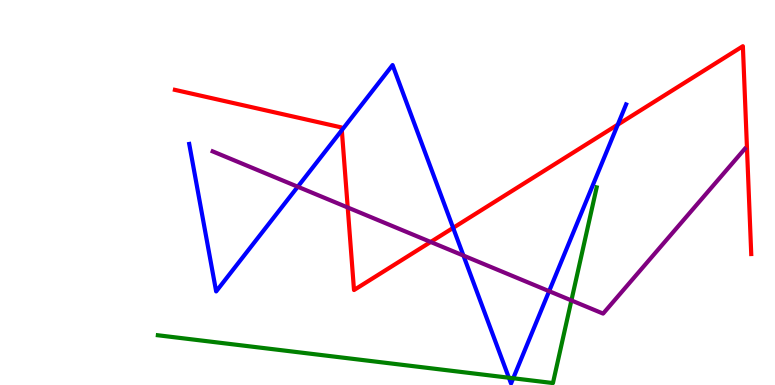[{'lines': ['blue', 'red'], 'intersections': [{'x': 4.41, 'y': 6.62}, {'x': 5.85, 'y': 4.08}, {'x': 7.97, 'y': 6.76}]}, {'lines': ['green', 'red'], 'intersections': []}, {'lines': ['purple', 'red'], 'intersections': [{'x': 4.49, 'y': 4.61}, {'x': 5.56, 'y': 3.72}]}, {'lines': ['blue', 'green'], 'intersections': [{'x': 6.57, 'y': 0.189}, {'x': 6.62, 'y': 0.175}]}, {'lines': ['blue', 'purple'], 'intersections': [{'x': 3.84, 'y': 5.15}, {'x': 5.98, 'y': 3.36}, {'x': 7.09, 'y': 2.44}]}, {'lines': ['green', 'purple'], 'intersections': [{'x': 7.37, 'y': 2.2}]}]